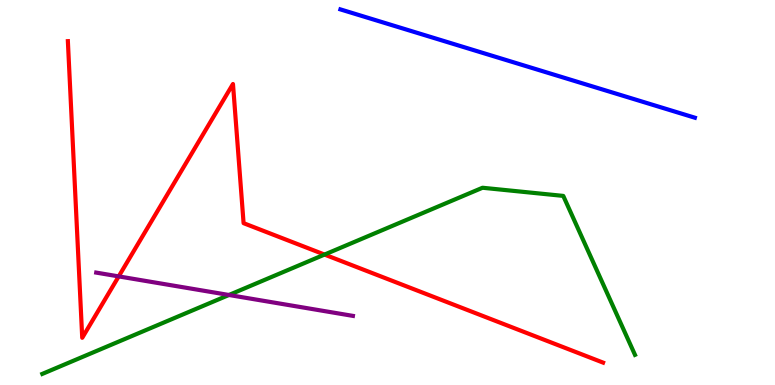[{'lines': ['blue', 'red'], 'intersections': []}, {'lines': ['green', 'red'], 'intersections': [{'x': 4.19, 'y': 3.39}]}, {'lines': ['purple', 'red'], 'intersections': [{'x': 1.53, 'y': 2.82}]}, {'lines': ['blue', 'green'], 'intersections': []}, {'lines': ['blue', 'purple'], 'intersections': []}, {'lines': ['green', 'purple'], 'intersections': [{'x': 2.95, 'y': 2.34}]}]